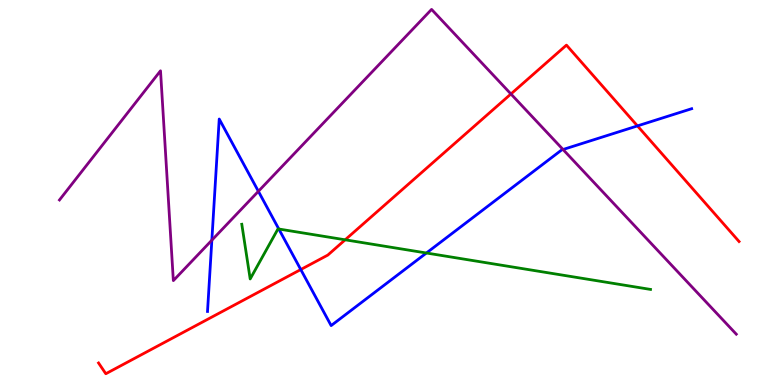[{'lines': ['blue', 'red'], 'intersections': [{'x': 3.88, 'y': 3.0}, {'x': 8.23, 'y': 6.73}]}, {'lines': ['green', 'red'], 'intersections': [{'x': 4.45, 'y': 3.77}]}, {'lines': ['purple', 'red'], 'intersections': [{'x': 6.59, 'y': 7.56}]}, {'lines': ['blue', 'green'], 'intersections': [{'x': 3.6, 'y': 4.05}, {'x': 5.5, 'y': 3.43}]}, {'lines': ['blue', 'purple'], 'intersections': [{'x': 2.73, 'y': 3.76}, {'x': 3.33, 'y': 5.03}, {'x': 7.26, 'y': 6.12}]}, {'lines': ['green', 'purple'], 'intersections': []}]